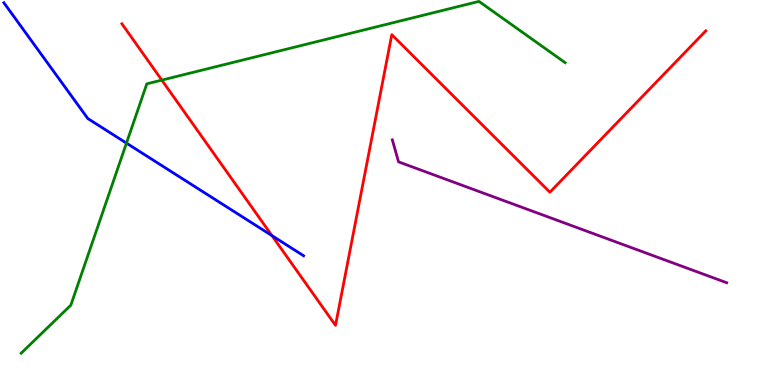[{'lines': ['blue', 'red'], 'intersections': [{'x': 3.51, 'y': 3.88}]}, {'lines': ['green', 'red'], 'intersections': [{'x': 2.09, 'y': 7.92}]}, {'lines': ['purple', 'red'], 'intersections': []}, {'lines': ['blue', 'green'], 'intersections': [{'x': 1.63, 'y': 6.28}]}, {'lines': ['blue', 'purple'], 'intersections': []}, {'lines': ['green', 'purple'], 'intersections': []}]